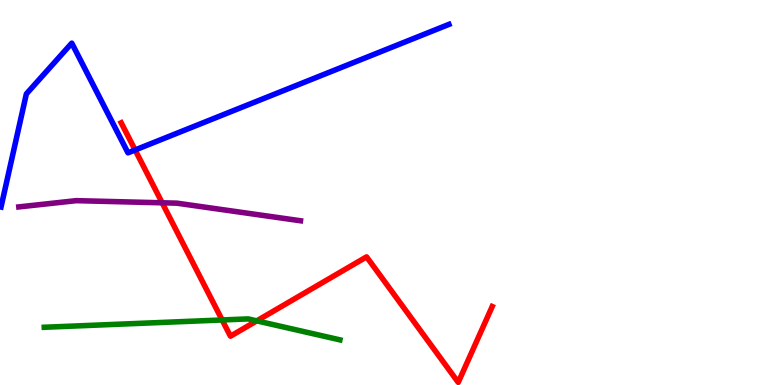[{'lines': ['blue', 'red'], 'intersections': [{'x': 1.74, 'y': 6.1}]}, {'lines': ['green', 'red'], 'intersections': [{'x': 2.87, 'y': 1.69}, {'x': 3.31, 'y': 1.67}]}, {'lines': ['purple', 'red'], 'intersections': [{'x': 2.09, 'y': 4.73}]}, {'lines': ['blue', 'green'], 'intersections': []}, {'lines': ['blue', 'purple'], 'intersections': []}, {'lines': ['green', 'purple'], 'intersections': []}]